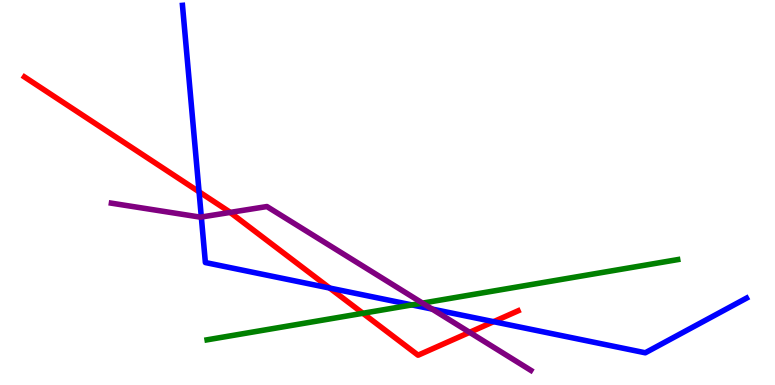[{'lines': ['blue', 'red'], 'intersections': [{'x': 2.57, 'y': 5.02}, {'x': 4.25, 'y': 2.52}, {'x': 6.37, 'y': 1.64}]}, {'lines': ['green', 'red'], 'intersections': [{'x': 4.68, 'y': 1.86}]}, {'lines': ['purple', 'red'], 'intersections': [{'x': 2.97, 'y': 4.48}, {'x': 6.06, 'y': 1.37}]}, {'lines': ['blue', 'green'], 'intersections': [{'x': 5.32, 'y': 2.08}]}, {'lines': ['blue', 'purple'], 'intersections': [{'x': 2.6, 'y': 4.36}, {'x': 5.58, 'y': 1.97}]}, {'lines': ['green', 'purple'], 'intersections': [{'x': 5.45, 'y': 2.13}]}]